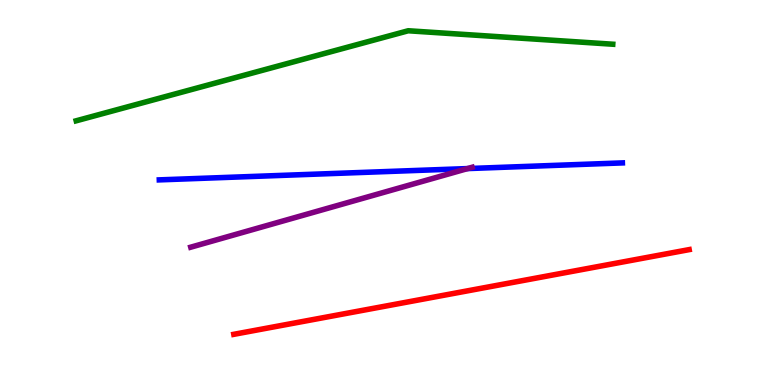[{'lines': ['blue', 'red'], 'intersections': []}, {'lines': ['green', 'red'], 'intersections': []}, {'lines': ['purple', 'red'], 'intersections': []}, {'lines': ['blue', 'green'], 'intersections': []}, {'lines': ['blue', 'purple'], 'intersections': [{'x': 6.03, 'y': 5.62}]}, {'lines': ['green', 'purple'], 'intersections': []}]